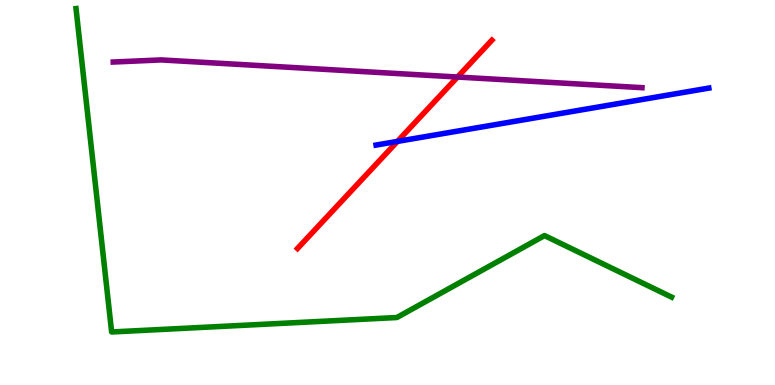[{'lines': ['blue', 'red'], 'intersections': [{'x': 5.13, 'y': 6.33}]}, {'lines': ['green', 'red'], 'intersections': []}, {'lines': ['purple', 'red'], 'intersections': [{'x': 5.9, 'y': 8.0}]}, {'lines': ['blue', 'green'], 'intersections': []}, {'lines': ['blue', 'purple'], 'intersections': []}, {'lines': ['green', 'purple'], 'intersections': []}]